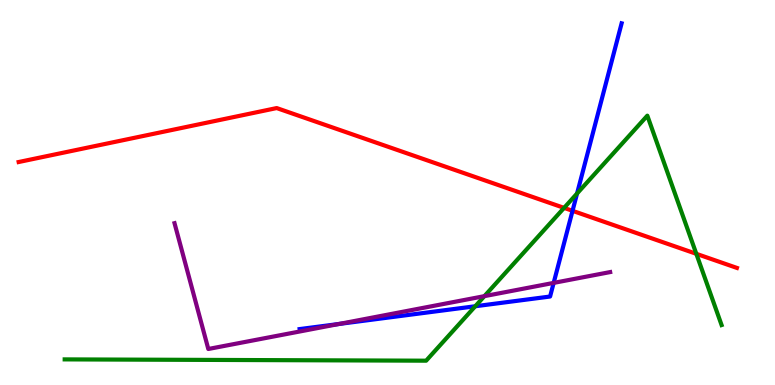[{'lines': ['blue', 'red'], 'intersections': [{'x': 7.39, 'y': 4.52}]}, {'lines': ['green', 'red'], 'intersections': [{'x': 7.28, 'y': 4.6}, {'x': 8.98, 'y': 3.41}]}, {'lines': ['purple', 'red'], 'intersections': []}, {'lines': ['blue', 'green'], 'intersections': [{'x': 6.13, 'y': 2.05}, {'x': 7.45, 'y': 4.97}]}, {'lines': ['blue', 'purple'], 'intersections': [{'x': 4.38, 'y': 1.59}, {'x': 7.14, 'y': 2.65}]}, {'lines': ['green', 'purple'], 'intersections': [{'x': 6.25, 'y': 2.31}]}]